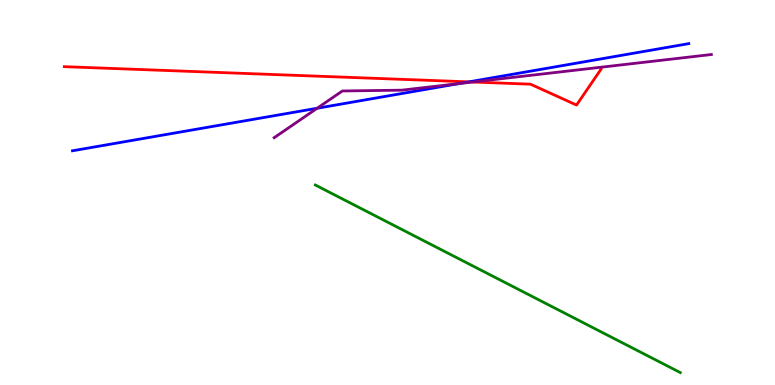[{'lines': ['blue', 'red'], 'intersections': [{'x': 6.05, 'y': 7.87}]}, {'lines': ['green', 'red'], 'intersections': []}, {'lines': ['purple', 'red'], 'intersections': [{'x': 6.1, 'y': 7.87}]}, {'lines': ['blue', 'green'], 'intersections': []}, {'lines': ['blue', 'purple'], 'intersections': [{'x': 4.09, 'y': 7.19}, {'x': 5.92, 'y': 7.83}]}, {'lines': ['green', 'purple'], 'intersections': []}]